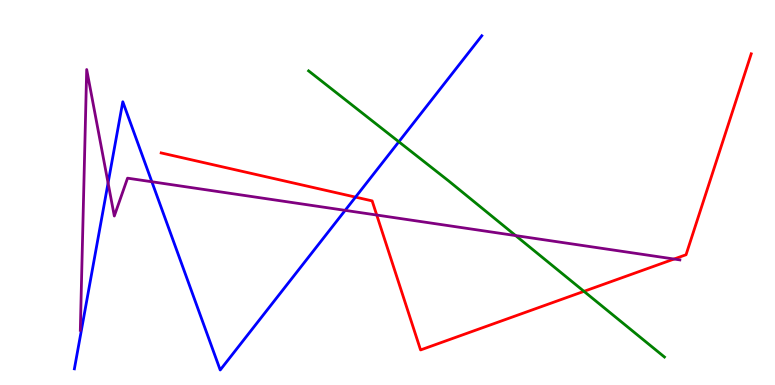[{'lines': ['blue', 'red'], 'intersections': [{'x': 4.59, 'y': 4.88}]}, {'lines': ['green', 'red'], 'intersections': [{'x': 7.54, 'y': 2.43}]}, {'lines': ['purple', 'red'], 'intersections': [{'x': 4.86, 'y': 4.41}, {'x': 8.7, 'y': 3.27}]}, {'lines': ['blue', 'green'], 'intersections': [{'x': 5.15, 'y': 6.32}]}, {'lines': ['blue', 'purple'], 'intersections': [{'x': 1.39, 'y': 5.25}, {'x': 1.96, 'y': 5.28}, {'x': 4.45, 'y': 4.54}]}, {'lines': ['green', 'purple'], 'intersections': [{'x': 6.65, 'y': 3.88}]}]